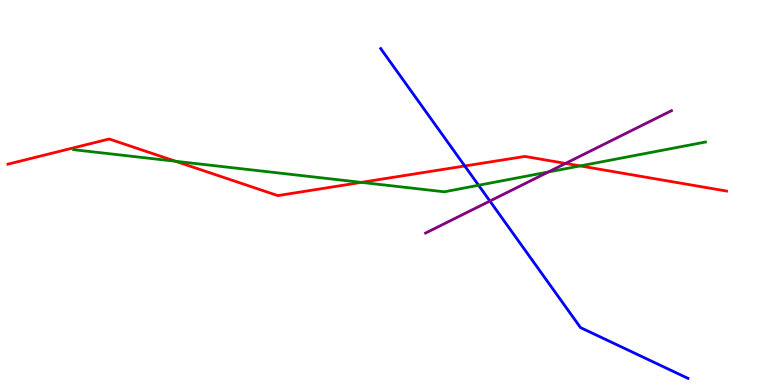[{'lines': ['blue', 'red'], 'intersections': [{'x': 6.0, 'y': 5.69}]}, {'lines': ['green', 'red'], 'intersections': [{'x': 2.26, 'y': 5.81}, {'x': 4.66, 'y': 5.26}, {'x': 7.49, 'y': 5.69}]}, {'lines': ['purple', 'red'], 'intersections': [{'x': 7.3, 'y': 5.76}]}, {'lines': ['blue', 'green'], 'intersections': [{'x': 6.18, 'y': 5.19}]}, {'lines': ['blue', 'purple'], 'intersections': [{'x': 6.32, 'y': 4.78}]}, {'lines': ['green', 'purple'], 'intersections': [{'x': 7.07, 'y': 5.53}]}]